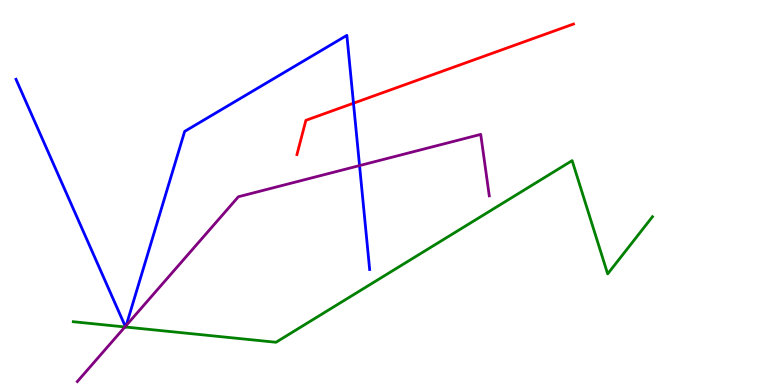[{'lines': ['blue', 'red'], 'intersections': [{'x': 4.56, 'y': 7.32}]}, {'lines': ['green', 'red'], 'intersections': []}, {'lines': ['purple', 'red'], 'intersections': []}, {'lines': ['blue', 'green'], 'intersections': [{'x': 1.62, 'y': 1.51}, {'x': 1.62, 'y': 1.51}]}, {'lines': ['blue', 'purple'], 'intersections': [{'x': 1.62, 'y': 1.52}, {'x': 1.63, 'y': 1.55}, {'x': 4.64, 'y': 5.7}]}, {'lines': ['green', 'purple'], 'intersections': [{'x': 1.61, 'y': 1.51}]}]